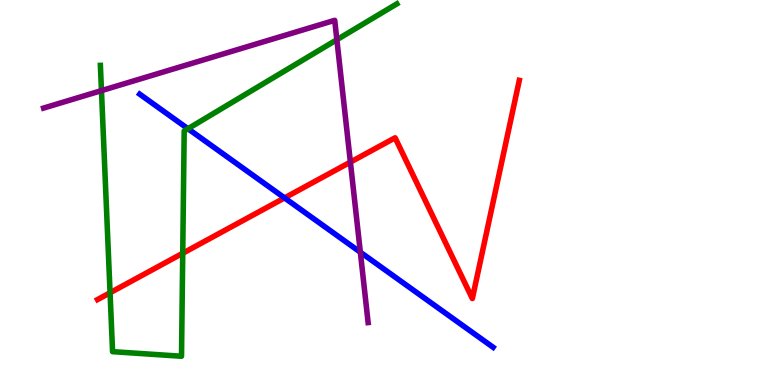[{'lines': ['blue', 'red'], 'intersections': [{'x': 3.67, 'y': 4.86}]}, {'lines': ['green', 'red'], 'intersections': [{'x': 1.42, 'y': 2.4}, {'x': 2.36, 'y': 3.42}]}, {'lines': ['purple', 'red'], 'intersections': [{'x': 4.52, 'y': 5.79}]}, {'lines': ['blue', 'green'], 'intersections': [{'x': 2.43, 'y': 6.66}]}, {'lines': ['blue', 'purple'], 'intersections': [{'x': 4.65, 'y': 3.45}]}, {'lines': ['green', 'purple'], 'intersections': [{'x': 1.31, 'y': 7.65}, {'x': 4.35, 'y': 8.97}]}]